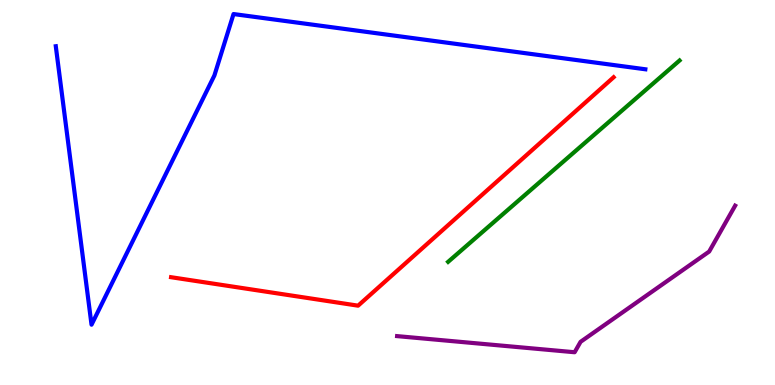[{'lines': ['blue', 'red'], 'intersections': []}, {'lines': ['green', 'red'], 'intersections': []}, {'lines': ['purple', 'red'], 'intersections': []}, {'lines': ['blue', 'green'], 'intersections': []}, {'lines': ['blue', 'purple'], 'intersections': []}, {'lines': ['green', 'purple'], 'intersections': []}]